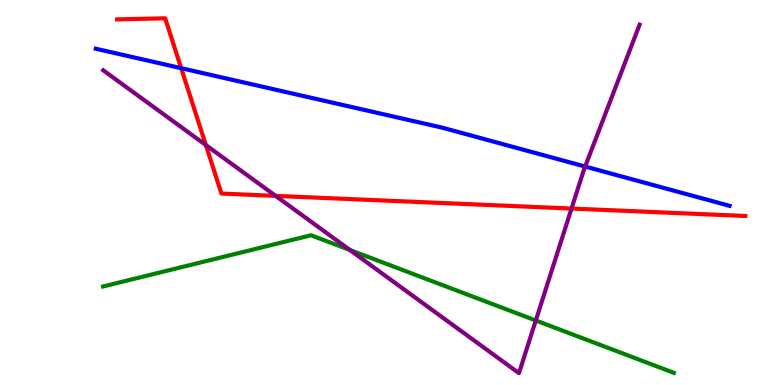[{'lines': ['blue', 'red'], 'intersections': [{'x': 2.34, 'y': 8.23}]}, {'lines': ['green', 'red'], 'intersections': []}, {'lines': ['purple', 'red'], 'intersections': [{'x': 2.66, 'y': 6.23}, {'x': 3.56, 'y': 4.91}, {'x': 7.37, 'y': 4.58}]}, {'lines': ['blue', 'green'], 'intersections': []}, {'lines': ['blue', 'purple'], 'intersections': [{'x': 7.55, 'y': 5.67}]}, {'lines': ['green', 'purple'], 'intersections': [{'x': 4.52, 'y': 3.51}, {'x': 6.91, 'y': 1.68}]}]